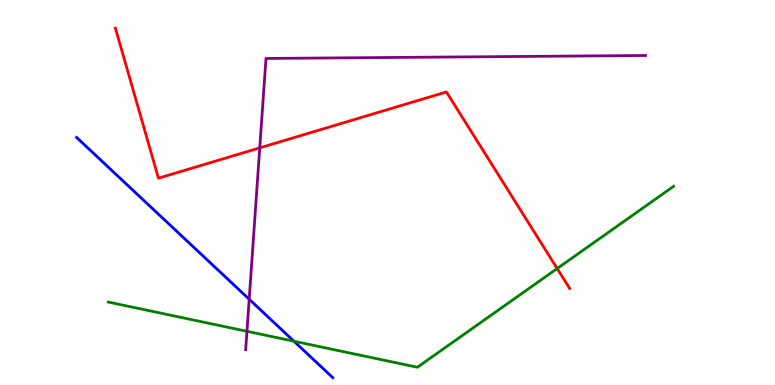[{'lines': ['blue', 'red'], 'intersections': []}, {'lines': ['green', 'red'], 'intersections': [{'x': 7.19, 'y': 3.03}]}, {'lines': ['purple', 'red'], 'intersections': [{'x': 3.35, 'y': 6.16}]}, {'lines': ['blue', 'green'], 'intersections': [{'x': 3.79, 'y': 1.14}]}, {'lines': ['blue', 'purple'], 'intersections': [{'x': 3.22, 'y': 2.23}]}, {'lines': ['green', 'purple'], 'intersections': [{'x': 3.19, 'y': 1.39}]}]